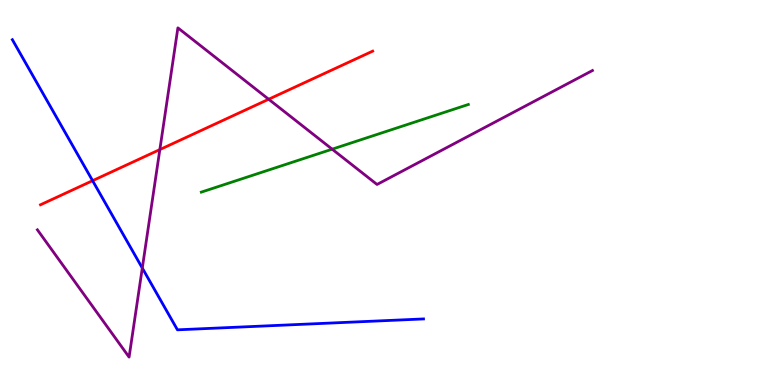[{'lines': ['blue', 'red'], 'intersections': [{'x': 1.19, 'y': 5.31}]}, {'lines': ['green', 'red'], 'intersections': []}, {'lines': ['purple', 'red'], 'intersections': [{'x': 2.06, 'y': 6.11}, {'x': 3.47, 'y': 7.42}]}, {'lines': ['blue', 'green'], 'intersections': []}, {'lines': ['blue', 'purple'], 'intersections': [{'x': 1.84, 'y': 3.04}]}, {'lines': ['green', 'purple'], 'intersections': [{'x': 4.29, 'y': 6.13}]}]